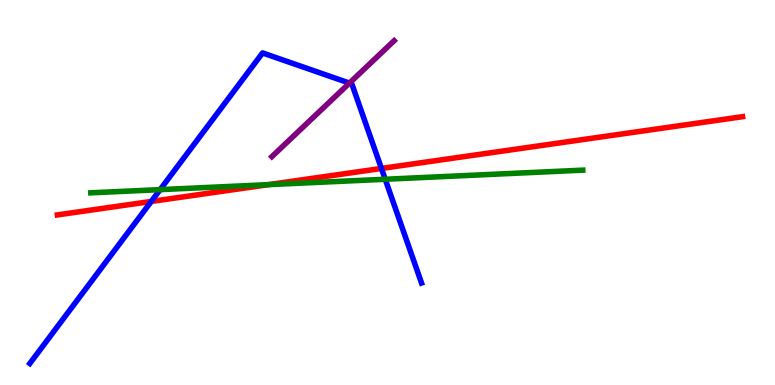[{'lines': ['blue', 'red'], 'intersections': [{'x': 1.95, 'y': 4.77}, {'x': 4.92, 'y': 5.62}]}, {'lines': ['green', 'red'], 'intersections': [{'x': 3.46, 'y': 5.2}]}, {'lines': ['purple', 'red'], 'intersections': []}, {'lines': ['blue', 'green'], 'intersections': [{'x': 2.07, 'y': 5.07}, {'x': 4.97, 'y': 5.34}]}, {'lines': ['blue', 'purple'], 'intersections': [{'x': 4.51, 'y': 7.84}]}, {'lines': ['green', 'purple'], 'intersections': []}]